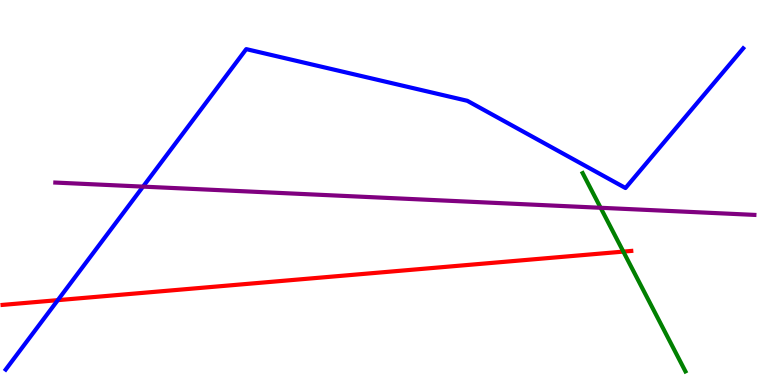[{'lines': ['blue', 'red'], 'intersections': [{'x': 0.746, 'y': 2.2}]}, {'lines': ['green', 'red'], 'intersections': [{'x': 8.04, 'y': 3.46}]}, {'lines': ['purple', 'red'], 'intersections': []}, {'lines': ['blue', 'green'], 'intersections': []}, {'lines': ['blue', 'purple'], 'intersections': [{'x': 1.85, 'y': 5.15}]}, {'lines': ['green', 'purple'], 'intersections': [{'x': 7.75, 'y': 4.6}]}]